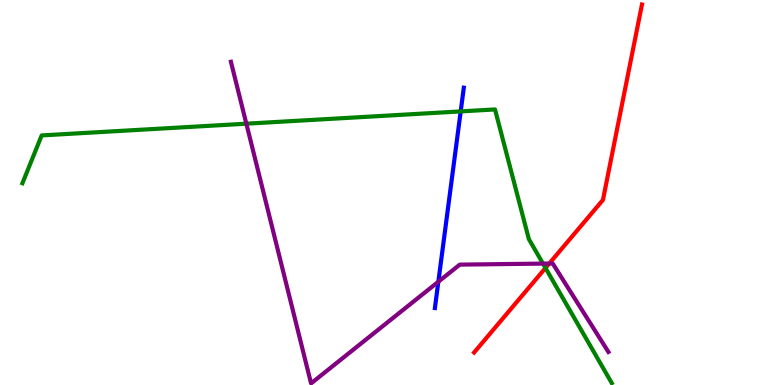[{'lines': ['blue', 'red'], 'intersections': []}, {'lines': ['green', 'red'], 'intersections': [{'x': 7.04, 'y': 3.04}]}, {'lines': ['purple', 'red'], 'intersections': [{'x': 7.09, 'y': 3.16}]}, {'lines': ['blue', 'green'], 'intersections': [{'x': 5.94, 'y': 7.11}]}, {'lines': ['blue', 'purple'], 'intersections': [{'x': 5.66, 'y': 2.68}]}, {'lines': ['green', 'purple'], 'intersections': [{'x': 3.18, 'y': 6.79}, {'x': 7.01, 'y': 3.15}]}]